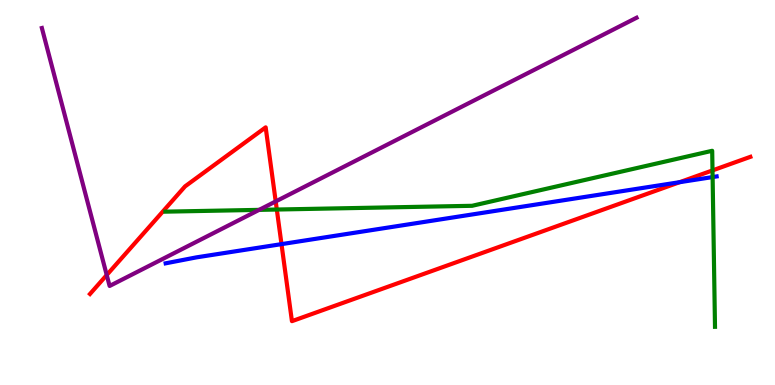[{'lines': ['blue', 'red'], 'intersections': [{'x': 3.63, 'y': 3.66}, {'x': 8.77, 'y': 5.27}]}, {'lines': ['green', 'red'], 'intersections': [{'x': 3.57, 'y': 4.56}, {'x': 9.19, 'y': 5.57}]}, {'lines': ['purple', 'red'], 'intersections': [{'x': 1.38, 'y': 2.86}, {'x': 3.56, 'y': 4.77}]}, {'lines': ['blue', 'green'], 'intersections': [{'x': 9.2, 'y': 5.4}]}, {'lines': ['blue', 'purple'], 'intersections': []}, {'lines': ['green', 'purple'], 'intersections': [{'x': 3.34, 'y': 4.55}]}]